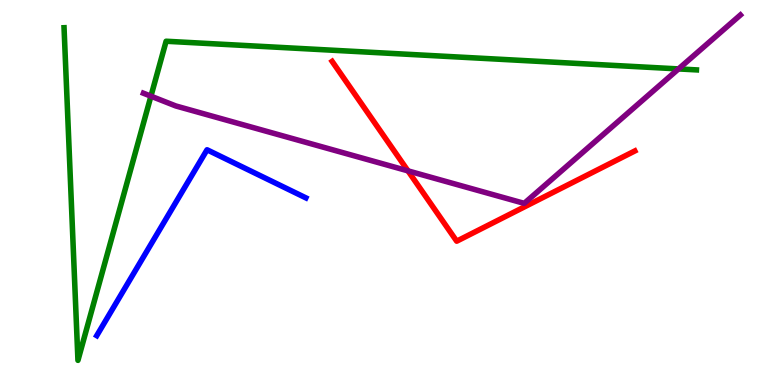[{'lines': ['blue', 'red'], 'intersections': []}, {'lines': ['green', 'red'], 'intersections': []}, {'lines': ['purple', 'red'], 'intersections': [{'x': 5.26, 'y': 5.56}]}, {'lines': ['blue', 'green'], 'intersections': []}, {'lines': ['blue', 'purple'], 'intersections': []}, {'lines': ['green', 'purple'], 'intersections': [{'x': 1.95, 'y': 7.5}, {'x': 8.76, 'y': 8.21}]}]